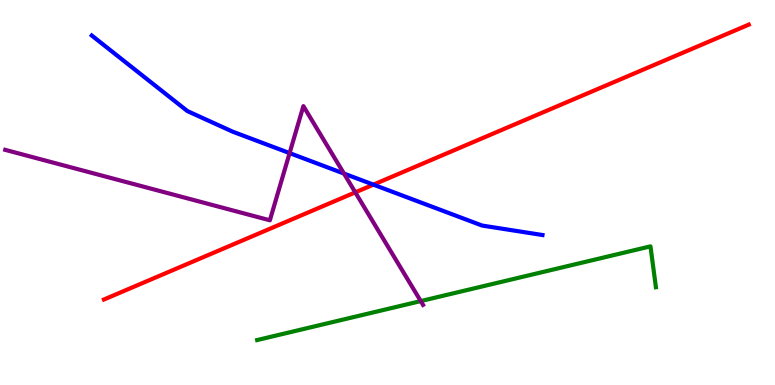[{'lines': ['blue', 'red'], 'intersections': [{'x': 4.82, 'y': 5.2}]}, {'lines': ['green', 'red'], 'intersections': []}, {'lines': ['purple', 'red'], 'intersections': [{'x': 4.58, 'y': 5.0}]}, {'lines': ['blue', 'green'], 'intersections': []}, {'lines': ['blue', 'purple'], 'intersections': [{'x': 3.74, 'y': 6.02}, {'x': 4.44, 'y': 5.49}]}, {'lines': ['green', 'purple'], 'intersections': [{'x': 5.43, 'y': 2.18}]}]